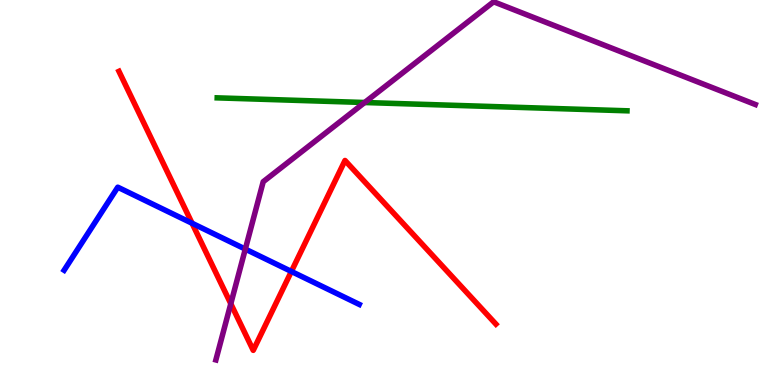[{'lines': ['blue', 'red'], 'intersections': [{'x': 2.48, 'y': 4.2}, {'x': 3.76, 'y': 2.95}]}, {'lines': ['green', 'red'], 'intersections': []}, {'lines': ['purple', 'red'], 'intersections': [{'x': 2.98, 'y': 2.11}]}, {'lines': ['blue', 'green'], 'intersections': []}, {'lines': ['blue', 'purple'], 'intersections': [{'x': 3.17, 'y': 3.53}]}, {'lines': ['green', 'purple'], 'intersections': [{'x': 4.71, 'y': 7.34}]}]